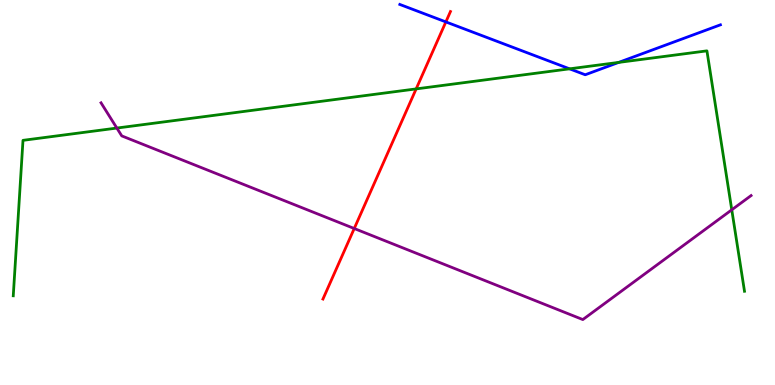[{'lines': ['blue', 'red'], 'intersections': [{'x': 5.75, 'y': 9.43}]}, {'lines': ['green', 'red'], 'intersections': [{'x': 5.37, 'y': 7.69}]}, {'lines': ['purple', 'red'], 'intersections': [{'x': 4.57, 'y': 4.06}]}, {'lines': ['blue', 'green'], 'intersections': [{'x': 7.35, 'y': 8.21}, {'x': 7.98, 'y': 8.38}]}, {'lines': ['blue', 'purple'], 'intersections': []}, {'lines': ['green', 'purple'], 'intersections': [{'x': 1.51, 'y': 6.67}, {'x': 9.44, 'y': 4.55}]}]